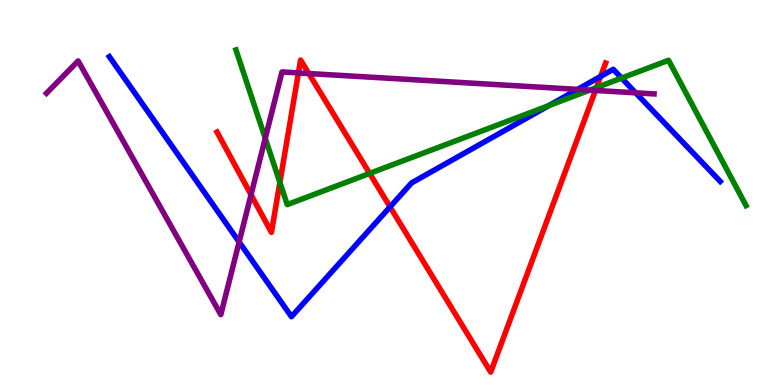[{'lines': ['blue', 'red'], 'intersections': [{'x': 5.03, 'y': 4.63}, {'x': 7.75, 'y': 8.02}]}, {'lines': ['green', 'red'], 'intersections': [{'x': 3.61, 'y': 5.26}, {'x': 4.77, 'y': 5.5}, {'x': 7.7, 'y': 7.73}]}, {'lines': ['purple', 'red'], 'intersections': [{'x': 3.24, 'y': 4.94}, {'x': 3.85, 'y': 8.11}, {'x': 3.98, 'y': 8.09}, {'x': 7.68, 'y': 7.65}]}, {'lines': ['blue', 'green'], 'intersections': [{'x': 7.08, 'y': 7.26}, {'x': 8.02, 'y': 7.97}]}, {'lines': ['blue', 'purple'], 'intersections': [{'x': 3.09, 'y': 3.72}, {'x': 7.45, 'y': 7.68}, {'x': 8.2, 'y': 7.59}]}, {'lines': ['green', 'purple'], 'intersections': [{'x': 3.42, 'y': 6.41}, {'x': 7.61, 'y': 7.66}]}]